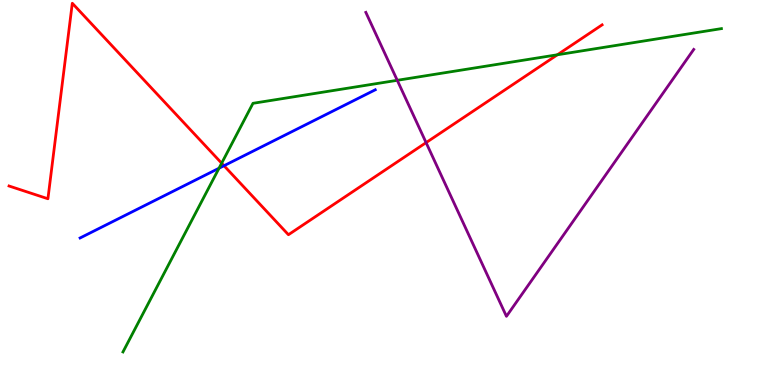[{'lines': ['blue', 'red'], 'intersections': [{'x': 2.89, 'y': 5.7}]}, {'lines': ['green', 'red'], 'intersections': [{'x': 2.86, 'y': 5.76}, {'x': 7.19, 'y': 8.58}]}, {'lines': ['purple', 'red'], 'intersections': [{'x': 5.5, 'y': 6.3}]}, {'lines': ['blue', 'green'], 'intersections': [{'x': 2.83, 'y': 5.63}]}, {'lines': ['blue', 'purple'], 'intersections': []}, {'lines': ['green', 'purple'], 'intersections': [{'x': 5.13, 'y': 7.91}]}]